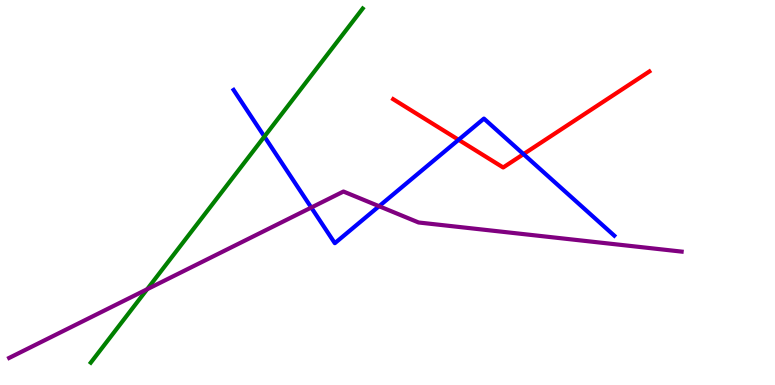[{'lines': ['blue', 'red'], 'intersections': [{'x': 5.92, 'y': 6.37}, {'x': 6.75, 'y': 6.0}]}, {'lines': ['green', 'red'], 'intersections': []}, {'lines': ['purple', 'red'], 'intersections': []}, {'lines': ['blue', 'green'], 'intersections': [{'x': 3.41, 'y': 6.45}]}, {'lines': ['blue', 'purple'], 'intersections': [{'x': 4.02, 'y': 4.61}, {'x': 4.89, 'y': 4.64}]}, {'lines': ['green', 'purple'], 'intersections': [{'x': 1.9, 'y': 2.49}]}]